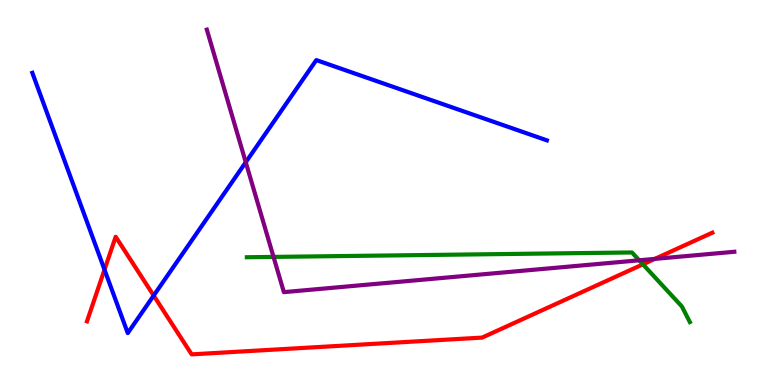[{'lines': ['blue', 'red'], 'intersections': [{'x': 1.35, 'y': 3.0}, {'x': 1.98, 'y': 2.32}]}, {'lines': ['green', 'red'], 'intersections': [{'x': 8.3, 'y': 3.13}]}, {'lines': ['purple', 'red'], 'intersections': [{'x': 8.45, 'y': 3.28}]}, {'lines': ['blue', 'green'], 'intersections': []}, {'lines': ['blue', 'purple'], 'intersections': [{'x': 3.17, 'y': 5.79}]}, {'lines': ['green', 'purple'], 'intersections': [{'x': 3.53, 'y': 3.33}, {'x': 8.25, 'y': 3.24}]}]